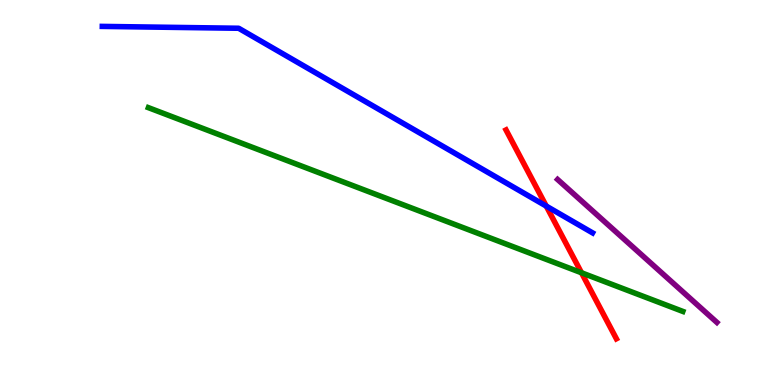[{'lines': ['blue', 'red'], 'intersections': [{'x': 7.05, 'y': 4.65}]}, {'lines': ['green', 'red'], 'intersections': [{'x': 7.5, 'y': 2.91}]}, {'lines': ['purple', 'red'], 'intersections': []}, {'lines': ['blue', 'green'], 'intersections': []}, {'lines': ['blue', 'purple'], 'intersections': []}, {'lines': ['green', 'purple'], 'intersections': []}]